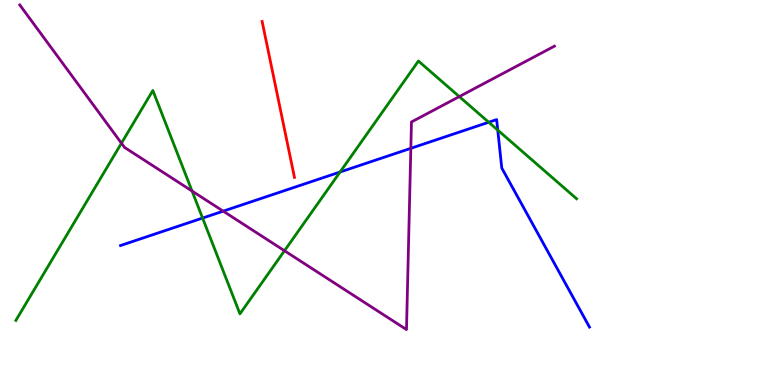[{'lines': ['blue', 'red'], 'intersections': []}, {'lines': ['green', 'red'], 'intersections': []}, {'lines': ['purple', 'red'], 'intersections': []}, {'lines': ['blue', 'green'], 'intersections': [{'x': 2.61, 'y': 4.34}, {'x': 4.39, 'y': 5.53}, {'x': 6.31, 'y': 6.82}, {'x': 6.42, 'y': 6.62}]}, {'lines': ['blue', 'purple'], 'intersections': [{'x': 2.88, 'y': 4.52}, {'x': 5.3, 'y': 6.15}]}, {'lines': ['green', 'purple'], 'intersections': [{'x': 1.57, 'y': 6.28}, {'x': 2.48, 'y': 5.04}, {'x': 3.67, 'y': 3.49}, {'x': 5.93, 'y': 7.49}]}]